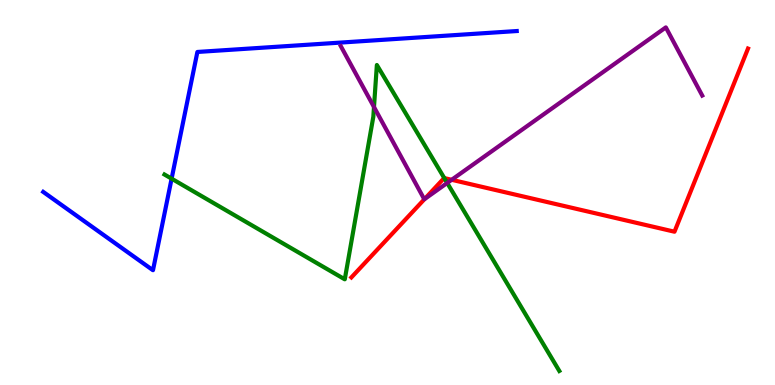[{'lines': ['blue', 'red'], 'intersections': []}, {'lines': ['green', 'red'], 'intersections': [{'x': 5.73, 'y': 5.37}]}, {'lines': ['purple', 'red'], 'intersections': [{'x': 5.48, 'y': 4.83}, {'x': 5.83, 'y': 5.33}]}, {'lines': ['blue', 'green'], 'intersections': [{'x': 2.21, 'y': 5.36}]}, {'lines': ['blue', 'purple'], 'intersections': []}, {'lines': ['green', 'purple'], 'intersections': [{'x': 4.83, 'y': 7.22}, {'x': 5.77, 'y': 5.25}]}]